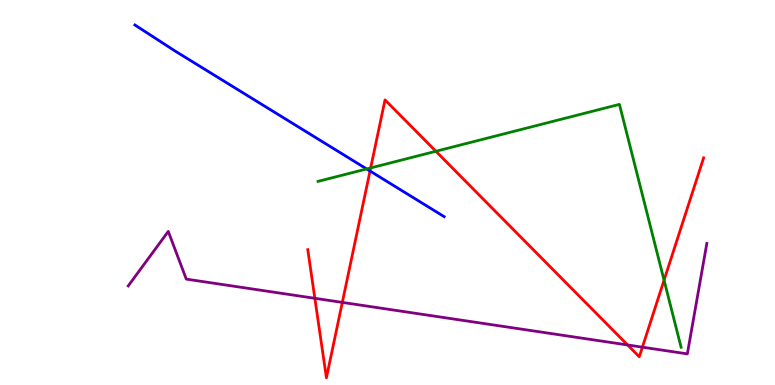[{'lines': ['blue', 'red'], 'intersections': [{'x': 4.77, 'y': 5.56}]}, {'lines': ['green', 'red'], 'intersections': [{'x': 4.78, 'y': 5.64}, {'x': 5.62, 'y': 6.07}, {'x': 8.57, 'y': 2.72}]}, {'lines': ['purple', 'red'], 'intersections': [{'x': 4.06, 'y': 2.25}, {'x': 4.42, 'y': 2.15}, {'x': 8.1, 'y': 1.04}, {'x': 8.29, 'y': 0.983}]}, {'lines': ['blue', 'green'], 'intersections': [{'x': 4.73, 'y': 5.61}]}, {'lines': ['blue', 'purple'], 'intersections': []}, {'lines': ['green', 'purple'], 'intersections': []}]